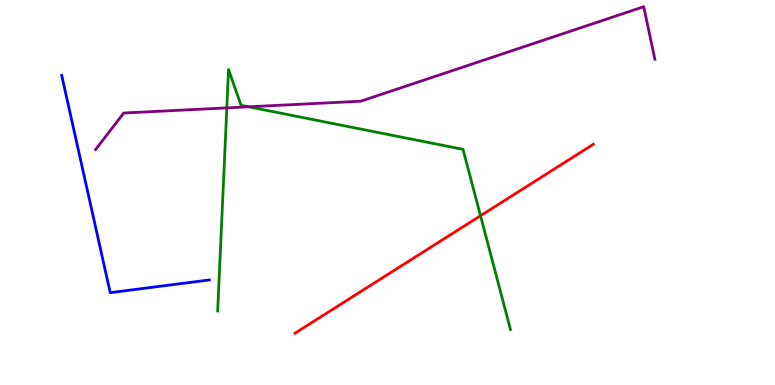[{'lines': ['blue', 'red'], 'intersections': []}, {'lines': ['green', 'red'], 'intersections': [{'x': 6.2, 'y': 4.4}]}, {'lines': ['purple', 'red'], 'intersections': []}, {'lines': ['blue', 'green'], 'intersections': []}, {'lines': ['blue', 'purple'], 'intersections': []}, {'lines': ['green', 'purple'], 'intersections': [{'x': 2.93, 'y': 7.2}, {'x': 3.21, 'y': 7.23}]}]